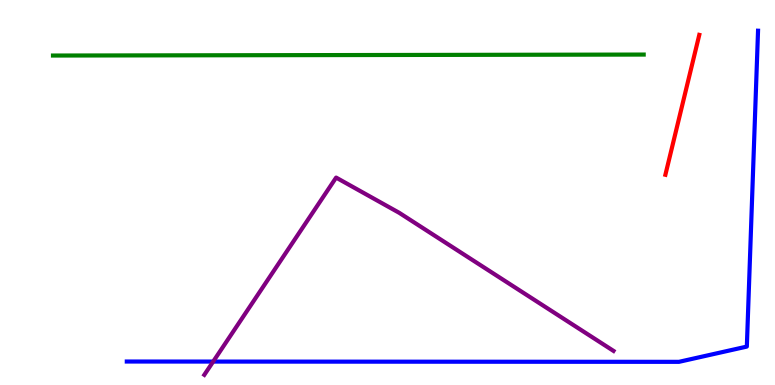[{'lines': ['blue', 'red'], 'intersections': []}, {'lines': ['green', 'red'], 'intersections': []}, {'lines': ['purple', 'red'], 'intersections': []}, {'lines': ['blue', 'green'], 'intersections': []}, {'lines': ['blue', 'purple'], 'intersections': [{'x': 2.75, 'y': 0.608}]}, {'lines': ['green', 'purple'], 'intersections': []}]